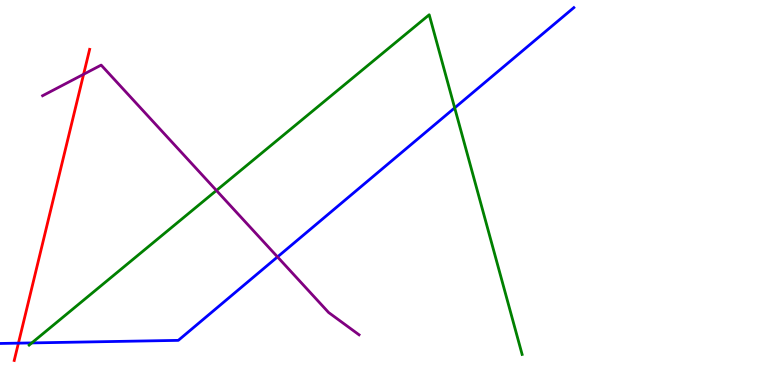[{'lines': ['blue', 'red'], 'intersections': [{'x': 0.238, 'y': 1.09}]}, {'lines': ['green', 'red'], 'intersections': []}, {'lines': ['purple', 'red'], 'intersections': [{'x': 1.08, 'y': 8.07}]}, {'lines': ['blue', 'green'], 'intersections': [{'x': 0.41, 'y': 1.09}, {'x': 5.87, 'y': 7.2}]}, {'lines': ['blue', 'purple'], 'intersections': [{'x': 3.58, 'y': 3.33}]}, {'lines': ['green', 'purple'], 'intersections': [{'x': 2.79, 'y': 5.05}]}]